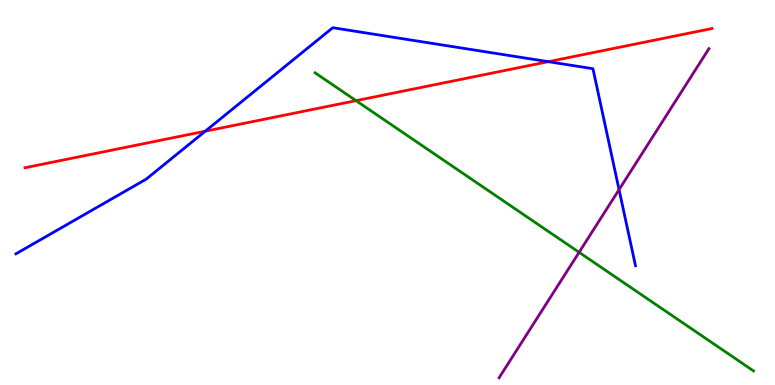[{'lines': ['blue', 'red'], 'intersections': [{'x': 2.65, 'y': 6.59}, {'x': 7.08, 'y': 8.4}]}, {'lines': ['green', 'red'], 'intersections': [{'x': 4.59, 'y': 7.39}]}, {'lines': ['purple', 'red'], 'intersections': []}, {'lines': ['blue', 'green'], 'intersections': []}, {'lines': ['blue', 'purple'], 'intersections': [{'x': 7.99, 'y': 5.07}]}, {'lines': ['green', 'purple'], 'intersections': [{'x': 7.47, 'y': 3.45}]}]